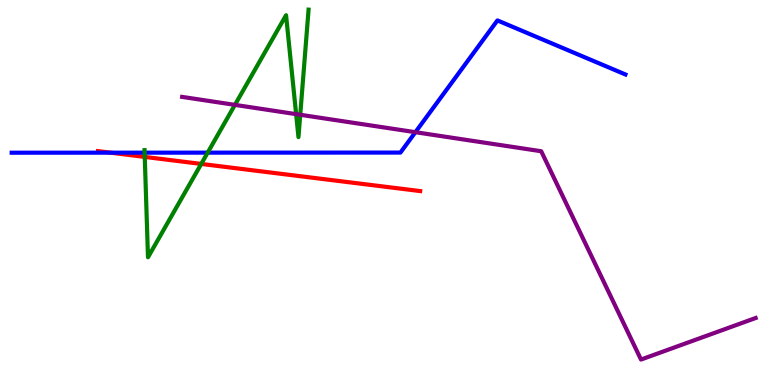[{'lines': ['blue', 'red'], 'intersections': [{'x': 1.43, 'y': 6.03}]}, {'lines': ['green', 'red'], 'intersections': [{'x': 1.87, 'y': 5.92}, {'x': 2.6, 'y': 5.74}]}, {'lines': ['purple', 'red'], 'intersections': []}, {'lines': ['blue', 'green'], 'intersections': [{'x': 1.87, 'y': 6.03}, {'x': 2.68, 'y': 6.04}]}, {'lines': ['blue', 'purple'], 'intersections': [{'x': 5.36, 'y': 6.57}]}, {'lines': ['green', 'purple'], 'intersections': [{'x': 3.03, 'y': 7.28}, {'x': 3.82, 'y': 7.04}, {'x': 3.87, 'y': 7.02}]}]